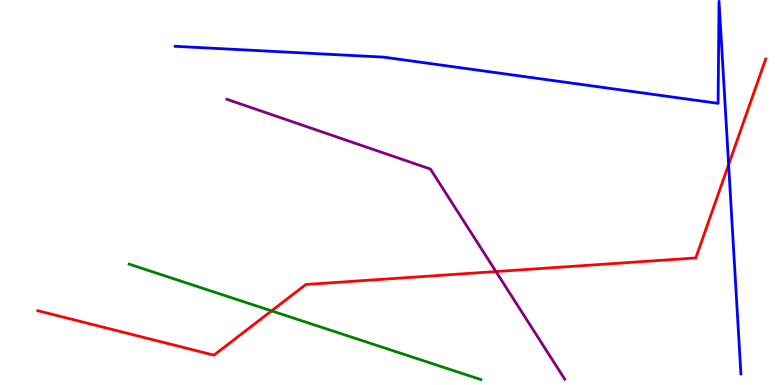[{'lines': ['blue', 'red'], 'intersections': [{'x': 9.4, 'y': 5.73}]}, {'lines': ['green', 'red'], 'intersections': [{'x': 3.5, 'y': 1.93}]}, {'lines': ['purple', 'red'], 'intersections': [{'x': 6.4, 'y': 2.95}]}, {'lines': ['blue', 'green'], 'intersections': []}, {'lines': ['blue', 'purple'], 'intersections': []}, {'lines': ['green', 'purple'], 'intersections': []}]